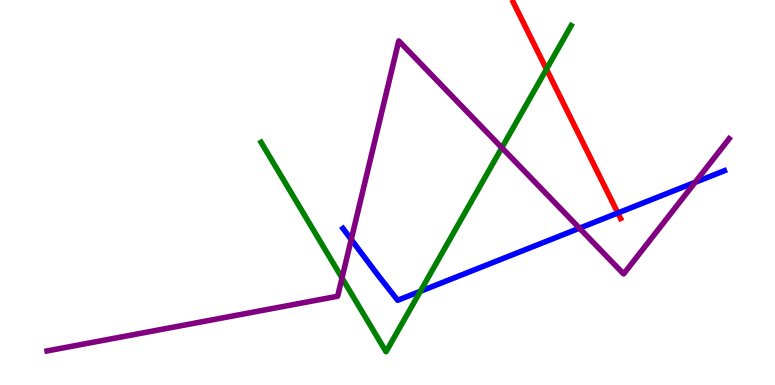[{'lines': ['blue', 'red'], 'intersections': [{'x': 7.97, 'y': 4.47}]}, {'lines': ['green', 'red'], 'intersections': [{'x': 7.05, 'y': 8.2}]}, {'lines': ['purple', 'red'], 'intersections': []}, {'lines': ['blue', 'green'], 'intersections': [{'x': 5.42, 'y': 2.43}]}, {'lines': ['blue', 'purple'], 'intersections': [{'x': 4.53, 'y': 3.78}, {'x': 7.48, 'y': 4.07}, {'x': 8.97, 'y': 5.26}]}, {'lines': ['green', 'purple'], 'intersections': [{'x': 4.41, 'y': 2.78}, {'x': 6.48, 'y': 6.16}]}]